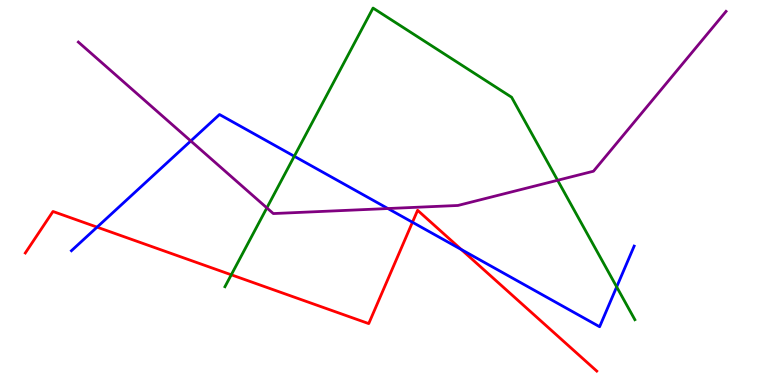[{'lines': ['blue', 'red'], 'intersections': [{'x': 1.25, 'y': 4.1}, {'x': 5.32, 'y': 4.23}, {'x': 5.95, 'y': 3.52}]}, {'lines': ['green', 'red'], 'intersections': [{'x': 2.98, 'y': 2.86}]}, {'lines': ['purple', 'red'], 'intersections': []}, {'lines': ['blue', 'green'], 'intersections': [{'x': 3.8, 'y': 5.94}, {'x': 7.96, 'y': 2.55}]}, {'lines': ['blue', 'purple'], 'intersections': [{'x': 2.46, 'y': 6.34}, {'x': 5.01, 'y': 4.58}]}, {'lines': ['green', 'purple'], 'intersections': [{'x': 3.44, 'y': 4.6}, {'x': 7.2, 'y': 5.32}]}]